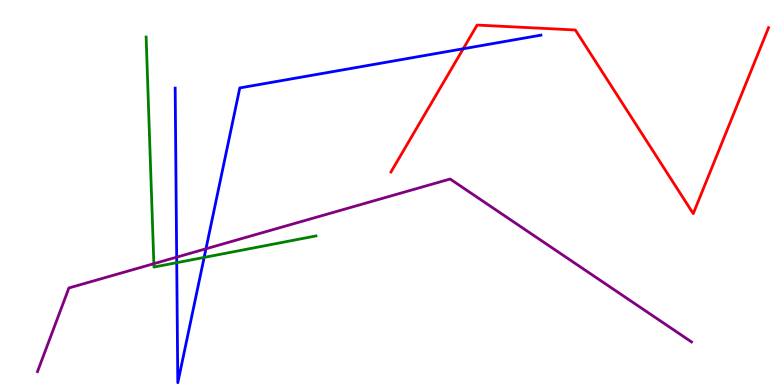[{'lines': ['blue', 'red'], 'intersections': [{'x': 5.98, 'y': 8.73}]}, {'lines': ['green', 'red'], 'intersections': []}, {'lines': ['purple', 'red'], 'intersections': []}, {'lines': ['blue', 'green'], 'intersections': [{'x': 2.28, 'y': 3.18}, {'x': 2.63, 'y': 3.31}]}, {'lines': ['blue', 'purple'], 'intersections': [{'x': 2.28, 'y': 3.32}, {'x': 2.66, 'y': 3.54}]}, {'lines': ['green', 'purple'], 'intersections': [{'x': 1.99, 'y': 3.15}]}]